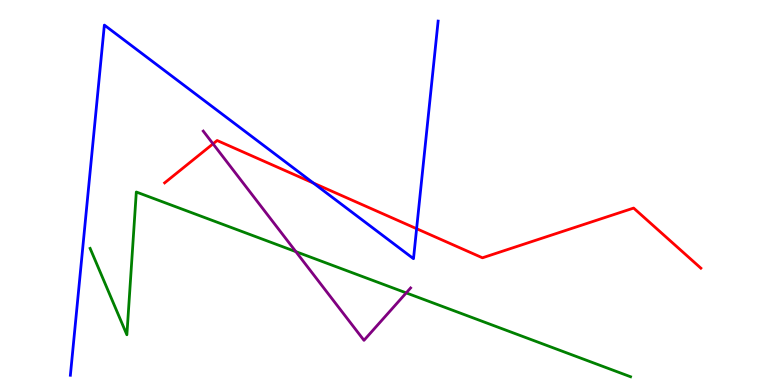[{'lines': ['blue', 'red'], 'intersections': [{'x': 4.04, 'y': 5.24}, {'x': 5.38, 'y': 4.06}]}, {'lines': ['green', 'red'], 'intersections': []}, {'lines': ['purple', 'red'], 'intersections': [{'x': 2.75, 'y': 6.26}]}, {'lines': ['blue', 'green'], 'intersections': []}, {'lines': ['blue', 'purple'], 'intersections': []}, {'lines': ['green', 'purple'], 'intersections': [{'x': 3.82, 'y': 3.46}, {'x': 5.24, 'y': 2.39}]}]